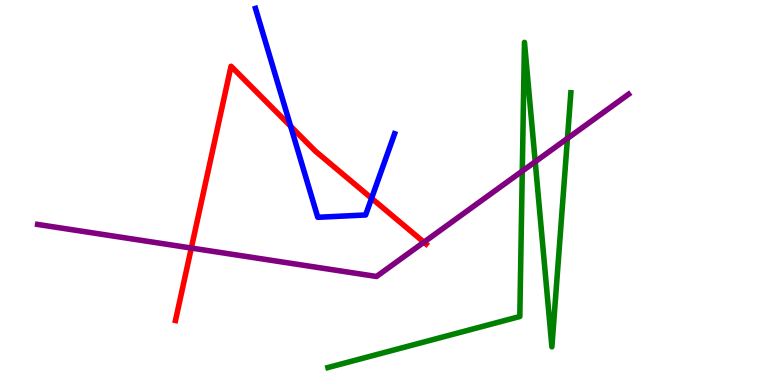[{'lines': ['blue', 'red'], 'intersections': [{'x': 3.75, 'y': 6.72}, {'x': 4.79, 'y': 4.85}]}, {'lines': ['green', 'red'], 'intersections': []}, {'lines': ['purple', 'red'], 'intersections': [{'x': 2.47, 'y': 3.56}, {'x': 5.47, 'y': 3.71}]}, {'lines': ['blue', 'green'], 'intersections': []}, {'lines': ['blue', 'purple'], 'intersections': []}, {'lines': ['green', 'purple'], 'intersections': [{'x': 6.74, 'y': 5.56}, {'x': 6.91, 'y': 5.8}, {'x': 7.32, 'y': 6.4}]}]